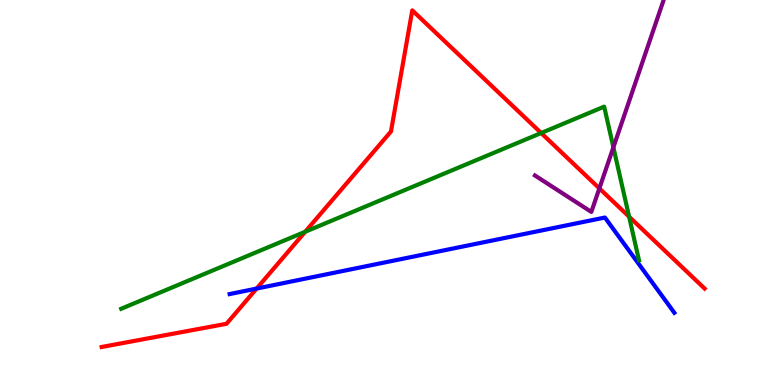[{'lines': ['blue', 'red'], 'intersections': [{'x': 3.31, 'y': 2.5}]}, {'lines': ['green', 'red'], 'intersections': [{'x': 3.94, 'y': 3.98}, {'x': 6.98, 'y': 6.54}, {'x': 8.12, 'y': 4.37}]}, {'lines': ['purple', 'red'], 'intersections': [{'x': 7.73, 'y': 5.11}]}, {'lines': ['blue', 'green'], 'intersections': []}, {'lines': ['blue', 'purple'], 'intersections': []}, {'lines': ['green', 'purple'], 'intersections': [{'x': 7.91, 'y': 6.17}]}]